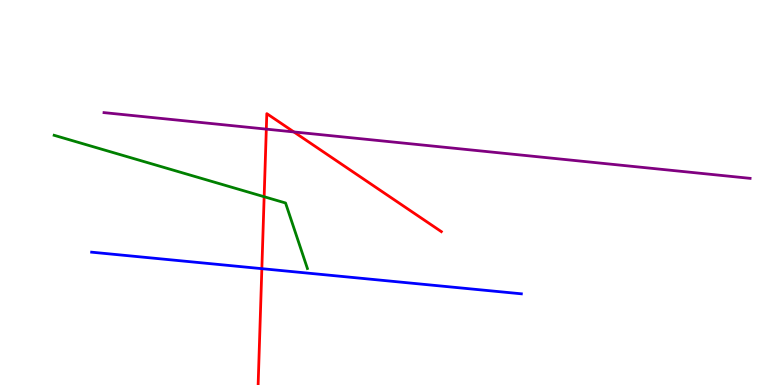[{'lines': ['blue', 'red'], 'intersections': [{'x': 3.38, 'y': 3.02}]}, {'lines': ['green', 'red'], 'intersections': [{'x': 3.41, 'y': 4.89}]}, {'lines': ['purple', 'red'], 'intersections': [{'x': 3.44, 'y': 6.65}, {'x': 3.79, 'y': 6.57}]}, {'lines': ['blue', 'green'], 'intersections': []}, {'lines': ['blue', 'purple'], 'intersections': []}, {'lines': ['green', 'purple'], 'intersections': []}]